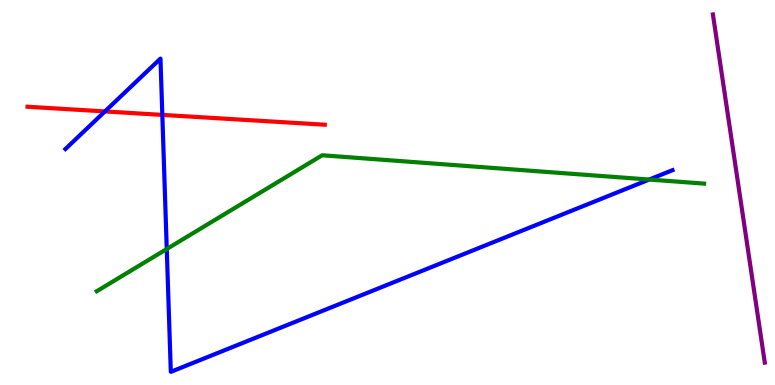[{'lines': ['blue', 'red'], 'intersections': [{'x': 1.35, 'y': 7.11}, {'x': 2.09, 'y': 7.02}]}, {'lines': ['green', 'red'], 'intersections': []}, {'lines': ['purple', 'red'], 'intersections': []}, {'lines': ['blue', 'green'], 'intersections': [{'x': 2.15, 'y': 3.53}, {'x': 8.38, 'y': 5.34}]}, {'lines': ['blue', 'purple'], 'intersections': []}, {'lines': ['green', 'purple'], 'intersections': []}]